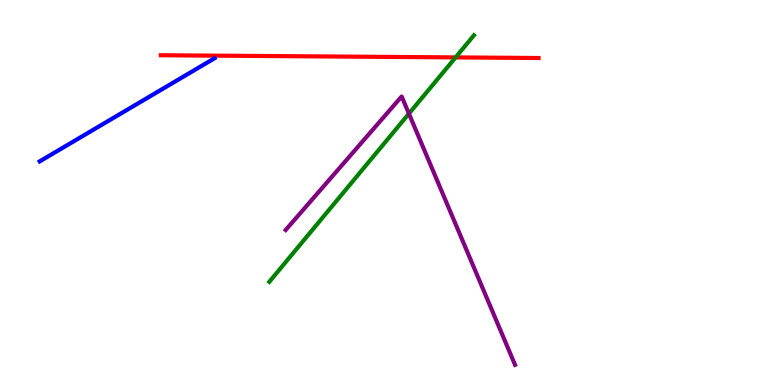[{'lines': ['blue', 'red'], 'intersections': []}, {'lines': ['green', 'red'], 'intersections': [{'x': 5.88, 'y': 8.51}]}, {'lines': ['purple', 'red'], 'intersections': []}, {'lines': ['blue', 'green'], 'intersections': []}, {'lines': ['blue', 'purple'], 'intersections': []}, {'lines': ['green', 'purple'], 'intersections': [{'x': 5.28, 'y': 7.05}]}]